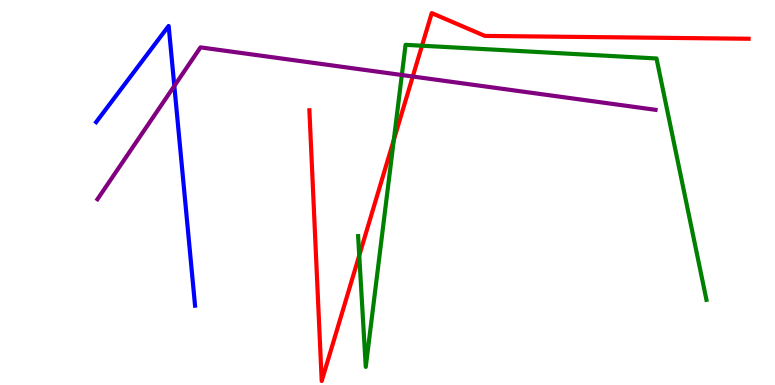[{'lines': ['blue', 'red'], 'intersections': []}, {'lines': ['green', 'red'], 'intersections': [{'x': 4.64, 'y': 3.36}, {'x': 5.08, 'y': 6.37}, {'x': 5.44, 'y': 8.81}]}, {'lines': ['purple', 'red'], 'intersections': [{'x': 5.33, 'y': 8.01}]}, {'lines': ['blue', 'green'], 'intersections': []}, {'lines': ['blue', 'purple'], 'intersections': [{'x': 2.25, 'y': 7.77}]}, {'lines': ['green', 'purple'], 'intersections': [{'x': 5.18, 'y': 8.05}]}]